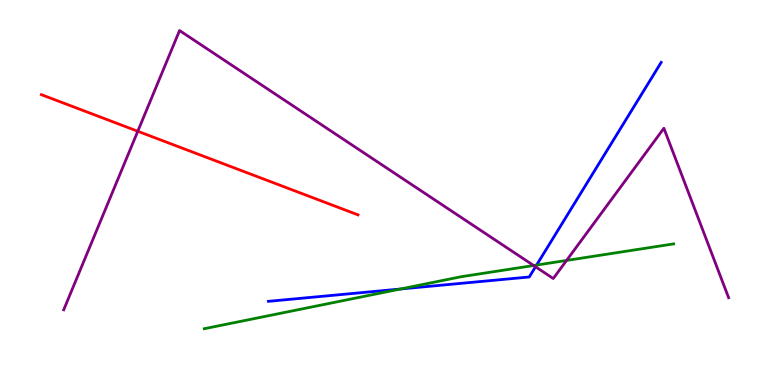[{'lines': ['blue', 'red'], 'intersections': []}, {'lines': ['green', 'red'], 'intersections': []}, {'lines': ['purple', 'red'], 'intersections': [{'x': 1.78, 'y': 6.59}]}, {'lines': ['blue', 'green'], 'intersections': [{'x': 5.17, 'y': 2.49}, {'x': 6.92, 'y': 3.12}]}, {'lines': ['blue', 'purple'], 'intersections': [{'x': 6.91, 'y': 3.07}]}, {'lines': ['green', 'purple'], 'intersections': [{'x': 6.89, 'y': 3.1}, {'x': 7.31, 'y': 3.24}]}]